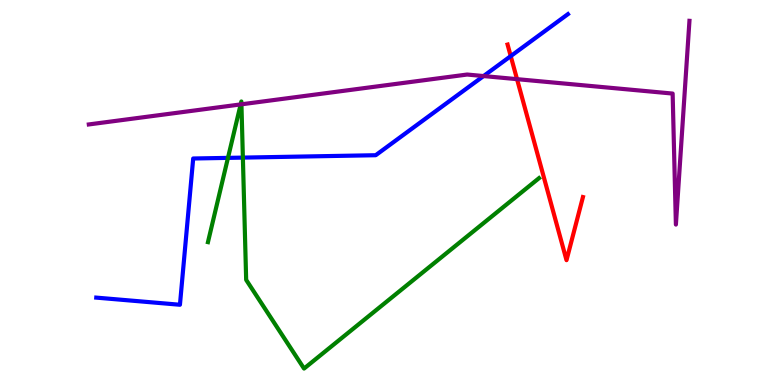[{'lines': ['blue', 'red'], 'intersections': [{'x': 6.59, 'y': 8.54}]}, {'lines': ['green', 'red'], 'intersections': []}, {'lines': ['purple', 'red'], 'intersections': [{'x': 6.67, 'y': 7.94}]}, {'lines': ['blue', 'green'], 'intersections': [{'x': 2.94, 'y': 5.9}, {'x': 3.13, 'y': 5.91}]}, {'lines': ['blue', 'purple'], 'intersections': [{'x': 6.24, 'y': 8.02}]}, {'lines': ['green', 'purple'], 'intersections': [{'x': 3.11, 'y': 7.29}, {'x': 3.12, 'y': 7.29}]}]